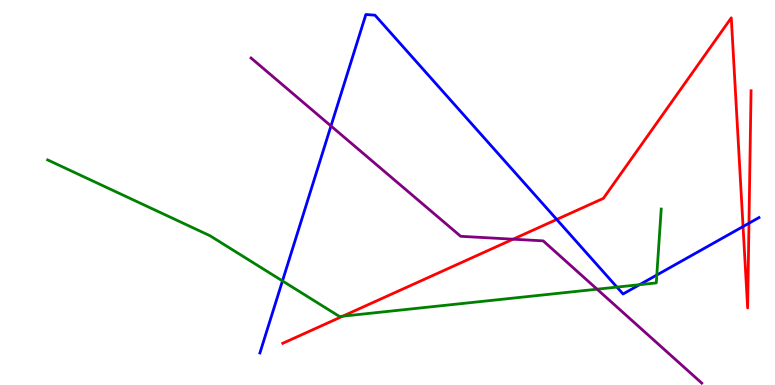[{'lines': ['blue', 'red'], 'intersections': [{'x': 7.18, 'y': 4.3}, {'x': 9.59, 'y': 4.12}, {'x': 9.66, 'y': 4.2}]}, {'lines': ['green', 'red'], 'intersections': [{'x': 4.42, 'y': 1.79}]}, {'lines': ['purple', 'red'], 'intersections': [{'x': 6.62, 'y': 3.79}]}, {'lines': ['blue', 'green'], 'intersections': [{'x': 3.64, 'y': 2.7}, {'x': 7.96, 'y': 2.54}, {'x': 8.25, 'y': 2.61}, {'x': 8.47, 'y': 2.86}]}, {'lines': ['blue', 'purple'], 'intersections': [{'x': 4.27, 'y': 6.73}]}, {'lines': ['green', 'purple'], 'intersections': [{'x': 7.7, 'y': 2.49}]}]